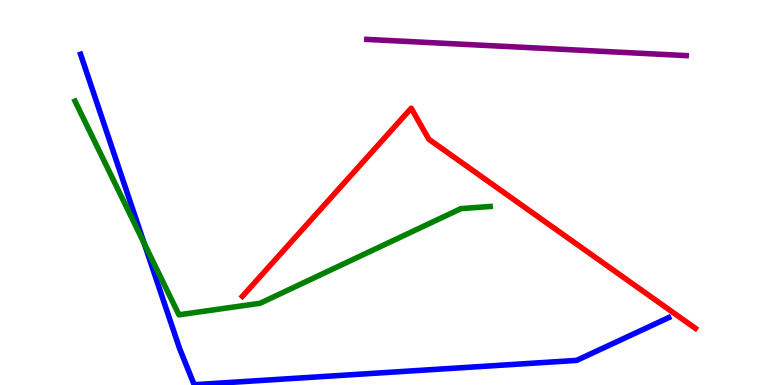[{'lines': ['blue', 'red'], 'intersections': []}, {'lines': ['green', 'red'], 'intersections': []}, {'lines': ['purple', 'red'], 'intersections': []}, {'lines': ['blue', 'green'], 'intersections': [{'x': 1.86, 'y': 3.68}]}, {'lines': ['blue', 'purple'], 'intersections': []}, {'lines': ['green', 'purple'], 'intersections': []}]